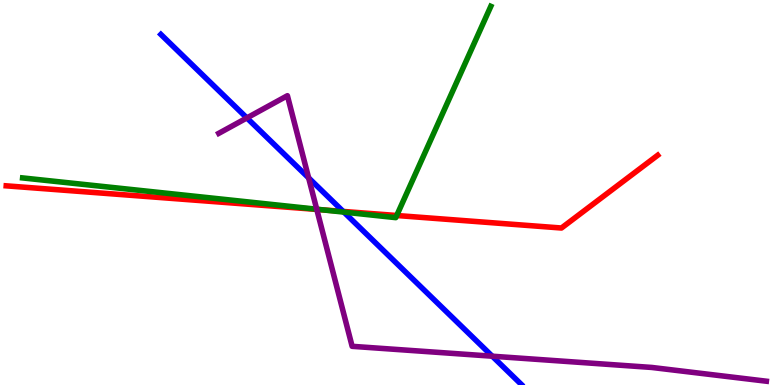[{'lines': ['blue', 'red'], 'intersections': [{'x': 4.43, 'y': 4.51}]}, {'lines': ['green', 'red'], 'intersections': [{'x': 4.17, 'y': 4.55}, {'x': 5.12, 'y': 4.4}]}, {'lines': ['purple', 'red'], 'intersections': [{'x': 4.09, 'y': 4.56}]}, {'lines': ['blue', 'green'], 'intersections': [{'x': 4.44, 'y': 4.49}]}, {'lines': ['blue', 'purple'], 'intersections': [{'x': 3.19, 'y': 6.94}, {'x': 3.98, 'y': 5.38}, {'x': 6.35, 'y': 0.748}]}, {'lines': ['green', 'purple'], 'intersections': [{'x': 4.09, 'y': 4.57}]}]